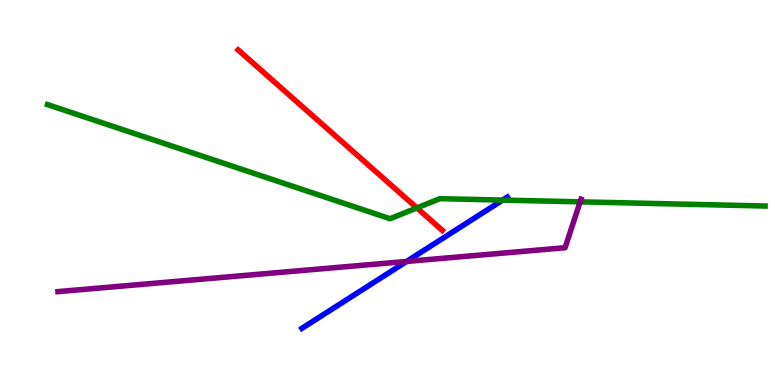[{'lines': ['blue', 'red'], 'intersections': []}, {'lines': ['green', 'red'], 'intersections': [{'x': 5.38, 'y': 4.6}]}, {'lines': ['purple', 'red'], 'intersections': []}, {'lines': ['blue', 'green'], 'intersections': [{'x': 6.49, 'y': 4.8}]}, {'lines': ['blue', 'purple'], 'intersections': [{'x': 5.25, 'y': 3.21}]}, {'lines': ['green', 'purple'], 'intersections': [{'x': 7.49, 'y': 4.76}]}]